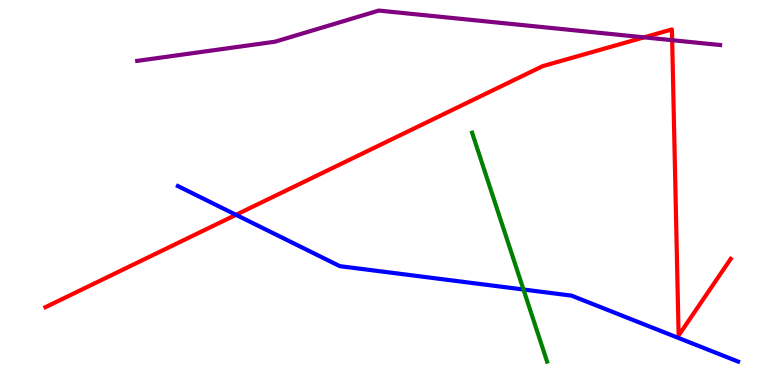[{'lines': ['blue', 'red'], 'intersections': [{'x': 3.05, 'y': 4.42}]}, {'lines': ['green', 'red'], 'intersections': []}, {'lines': ['purple', 'red'], 'intersections': [{'x': 8.31, 'y': 9.03}, {'x': 8.67, 'y': 8.96}]}, {'lines': ['blue', 'green'], 'intersections': [{'x': 6.75, 'y': 2.48}]}, {'lines': ['blue', 'purple'], 'intersections': []}, {'lines': ['green', 'purple'], 'intersections': []}]